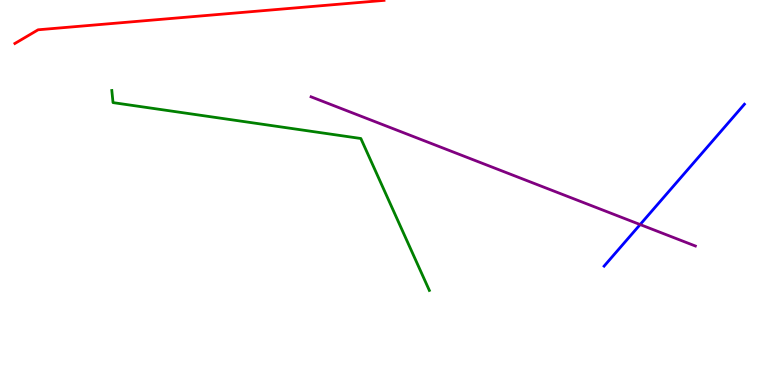[{'lines': ['blue', 'red'], 'intersections': []}, {'lines': ['green', 'red'], 'intersections': []}, {'lines': ['purple', 'red'], 'intersections': []}, {'lines': ['blue', 'green'], 'intersections': []}, {'lines': ['blue', 'purple'], 'intersections': [{'x': 8.26, 'y': 4.17}]}, {'lines': ['green', 'purple'], 'intersections': []}]